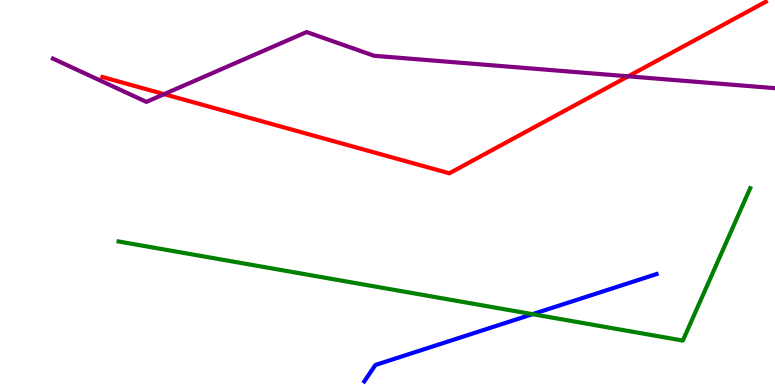[{'lines': ['blue', 'red'], 'intersections': []}, {'lines': ['green', 'red'], 'intersections': []}, {'lines': ['purple', 'red'], 'intersections': [{'x': 2.12, 'y': 7.55}, {'x': 8.11, 'y': 8.02}]}, {'lines': ['blue', 'green'], 'intersections': [{'x': 6.87, 'y': 1.84}]}, {'lines': ['blue', 'purple'], 'intersections': []}, {'lines': ['green', 'purple'], 'intersections': []}]